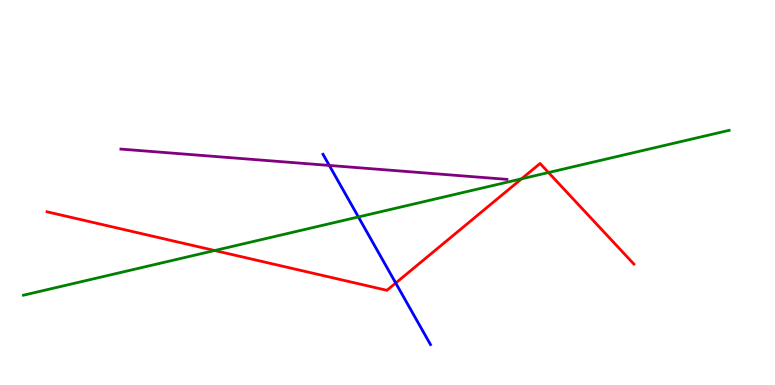[{'lines': ['blue', 'red'], 'intersections': [{'x': 5.11, 'y': 2.65}]}, {'lines': ['green', 'red'], 'intersections': [{'x': 2.77, 'y': 3.49}, {'x': 6.73, 'y': 5.36}, {'x': 7.08, 'y': 5.52}]}, {'lines': ['purple', 'red'], 'intersections': []}, {'lines': ['blue', 'green'], 'intersections': [{'x': 4.62, 'y': 4.36}]}, {'lines': ['blue', 'purple'], 'intersections': [{'x': 4.25, 'y': 5.7}]}, {'lines': ['green', 'purple'], 'intersections': []}]